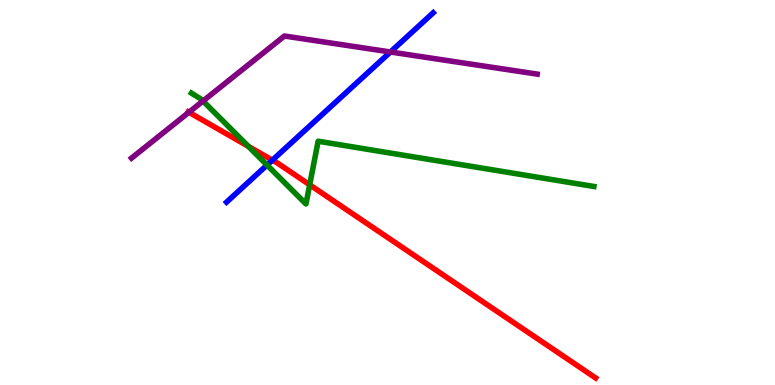[{'lines': ['blue', 'red'], 'intersections': [{'x': 3.51, 'y': 5.84}]}, {'lines': ['green', 'red'], 'intersections': [{'x': 3.2, 'y': 6.2}, {'x': 4.0, 'y': 5.2}]}, {'lines': ['purple', 'red'], 'intersections': [{'x': 2.44, 'y': 7.08}]}, {'lines': ['blue', 'green'], 'intersections': [{'x': 3.45, 'y': 5.71}]}, {'lines': ['blue', 'purple'], 'intersections': [{'x': 5.04, 'y': 8.65}]}, {'lines': ['green', 'purple'], 'intersections': [{'x': 2.62, 'y': 7.38}]}]